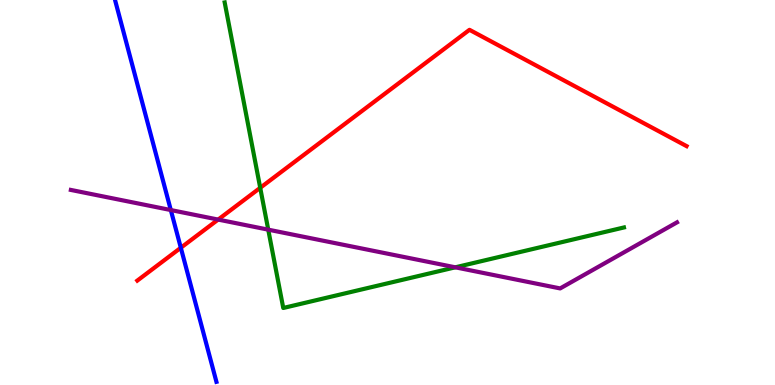[{'lines': ['blue', 'red'], 'intersections': [{'x': 2.33, 'y': 3.56}]}, {'lines': ['green', 'red'], 'intersections': [{'x': 3.36, 'y': 5.12}]}, {'lines': ['purple', 'red'], 'intersections': [{'x': 2.81, 'y': 4.3}]}, {'lines': ['blue', 'green'], 'intersections': []}, {'lines': ['blue', 'purple'], 'intersections': [{'x': 2.2, 'y': 4.54}]}, {'lines': ['green', 'purple'], 'intersections': [{'x': 3.46, 'y': 4.03}, {'x': 5.87, 'y': 3.06}]}]